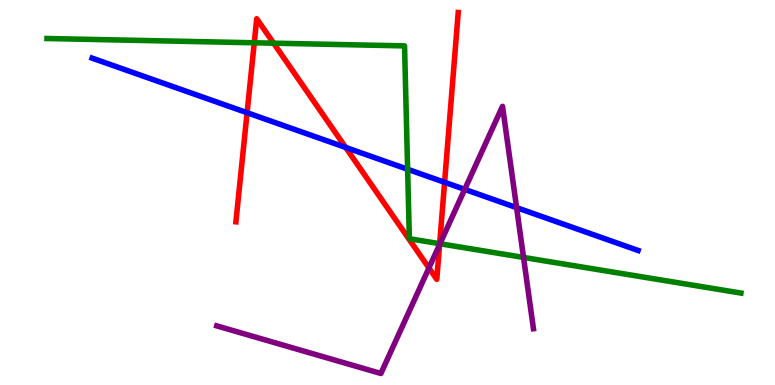[{'lines': ['blue', 'red'], 'intersections': [{'x': 3.19, 'y': 7.07}, {'x': 4.46, 'y': 6.17}, {'x': 5.74, 'y': 5.27}]}, {'lines': ['green', 'red'], 'intersections': [{'x': 3.28, 'y': 8.89}, {'x': 3.53, 'y': 8.88}, {'x': 5.67, 'y': 3.67}]}, {'lines': ['purple', 'red'], 'intersections': [{'x': 5.53, 'y': 3.04}, {'x': 5.67, 'y': 3.65}]}, {'lines': ['blue', 'green'], 'intersections': [{'x': 5.26, 'y': 5.6}]}, {'lines': ['blue', 'purple'], 'intersections': [{'x': 6.0, 'y': 5.08}, {'x': 6.67, 'y': 4.61}]}, {'lines': ['green', 'purple'], 'intersections': [{'x': 5.68, 'y': 3.67}, {'x': 6.76, 'y': 3.31}]}]